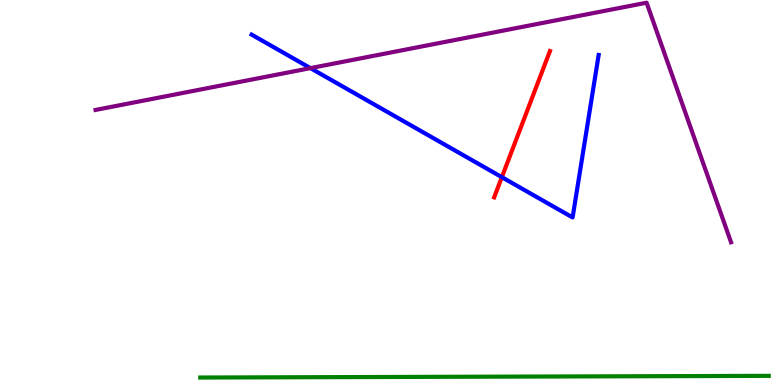[{'lines': ['blue', 'red'], 'intersections': [{'x': 6.48, 'y': 5.4}]}, {'lines': ['green', 'red'], 'intersections': []}, {'lines': ['purple', 'red'], 'intersections': []}, {'lines': ['blue', 'green'], 'intersections': []}, {'lines': ['blue', 'purple'], 'intersections': [{'x': 4.01, 'y': 8.23}]}, {'lines': ['green', 'purple'], 'intersections': []}]